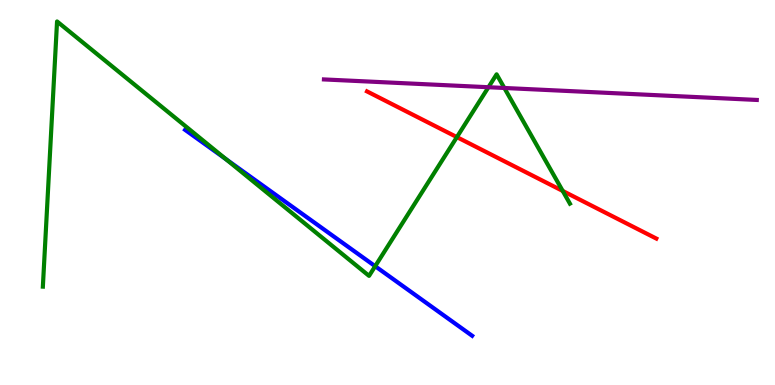[{'lines': ['blue', 'red'], 'intersections': []}, {'lines': ['green', 'red'], 'intersections': [{'x': 5.9, 'y': 6.44}, {'x': 7.26, 'y': 5.04}]}, {'lines': ['purple', 'red'], 'intersections': []}, {'lines': ['blue', 'green'], 'intersections': [{'x': 2.91, 'y': 5.87}, {'x': 4.84, 'y': 3.09}]}, {'lines': ['blue', 'purple'], 'intersections': []}, {'lines': ['green', 'purple'], 'intersections': [{'x': 6.3, 'y': 7.73}, {'x': 6.51, 'y': 7.71}]}]